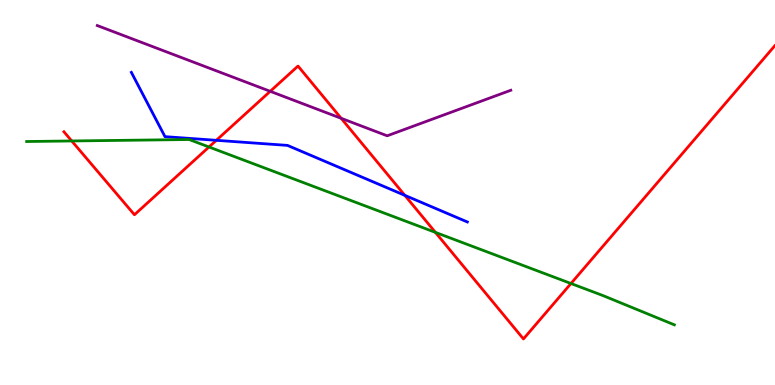[{'lines': ['blue', 'red'], 'intersections': [{'x': 2.79, 'y': 6.36}, {'x': 5.22, 'y': 4.93}]}, {'lines': ['green', 'red'], 'intersections': [{'x': 0.926, 'y': 6.34}, {'x': 2.7, 'y': 6.18}, {'x': 5.62, 'y': 3.96}, {'x': 7.37, 'y': 2.64}]}, {'lines': ['purple', 'red'], 'intersections': [{'x': 3.49, 'y': 7.63}, {'x': 4.4, 'y': 6.93}]}, {'lines': ['blue', 'green'], 'intersections': []}, {'lines': ['blue', 'purple'], 'intersections': []}, {'lines': ['green', 'purple'], 'intersections': []}]